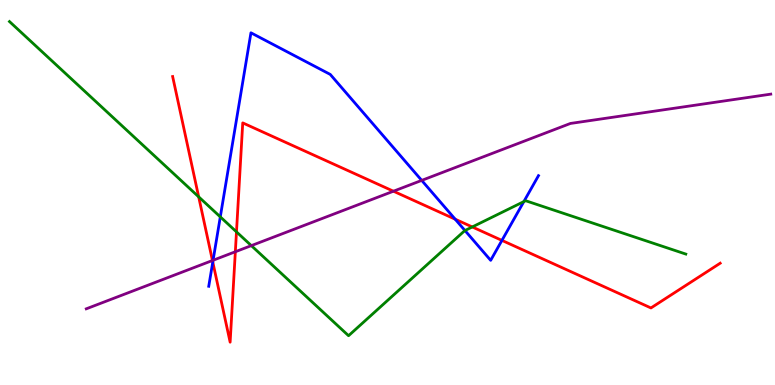[{'lines': ['blue', 'red'], 'intersections': [{'x': 2.75, 'y': 3.19}, {'x': 5.87, 'y': 4.31}, {'x': 6.48, 'y': 3.76}]}, {'lines': ['green', 'red'], 'intersections': [{'x': 2.56, 'y': 4.89}, {'x': 3.05, 'y': 3.98}, {'x': 6.09, 'y': 4.11}]}, {'lines': ['purple', 'red'], 'intersections': [{'x': 2.74, 'y': 3.23}, {'x': 3.04, 'y': 3.46}, {'x': 5.08, 'y': 5.03}]}, {'lines': ['blue', 'green'], 'intersections': [{'x': 2.84, 'y': 4.37}, {'x': 6.0, 'y': 4.01}, {'x': 6.76, 'y': 4.76}]}, {'lines': ['blue', 'purple'], 'intersections': [{'x': 2.75, 'y': 3.24}, {'x': 5.44, 'y': 5.31}]}, {'lines': ['green', 'purple'], 'intersections': [{'x': 3.24, 'y': 3.62}]}]